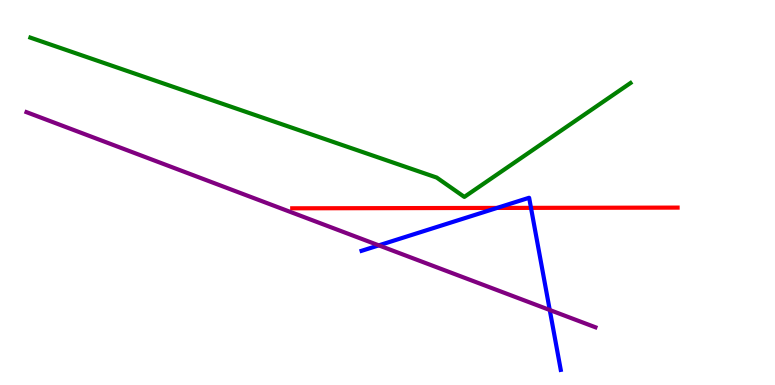[{'lines': ['blue', 'red'], 'intersections': [{'x': 6.41, 'y': 4.6}, {'x': 6.85, 'y': 4.6}]}, {'lines': ['green', 'red'], 'intersections': []}, {'lines': ['purple', 'red'], 'intersections': []}, {'lines': ['blue', 'green'], 'intersections': []}, {'lines': ['blue', 'purple'], 'intersections': [{'x': 4.89, 'y': 3.63}, {'x': 7.09, 'y': 1.95}]}, {'lines': ['green', 'purple'], 'intersections': []}]